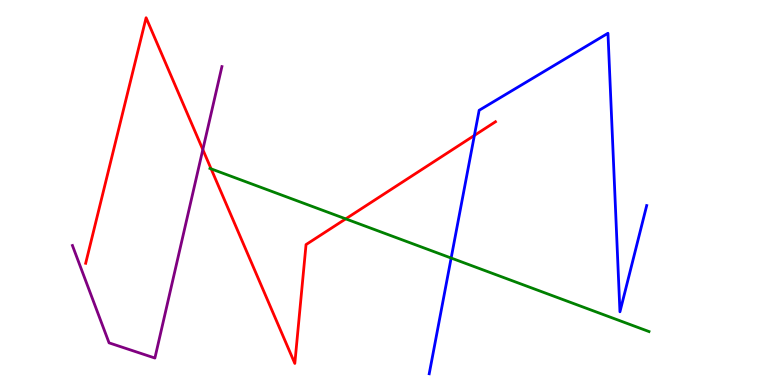[{'lines': ['blue', 'red'], 'intersections': [{'x': 6.12, 'y': 6.48}]}, {'lines': ['green', 'red'], 'intersections': [{'x': 2.72, 'y': 5.61}, {'x': 4.46, 'y': 4.32}]}, {'lines': ['purple', 'red'], 'intersections': [{'x': 2.62, 'y': 6.11}]}, {'lines': ['blue', 'green'], 'intersections': [{'x': 5.82, 'y': 3.3}]}, {'lines': ['blue', 'purple'], 'intersections': []}, {'lines': ['green', 'purple'], 'intersections': []}]